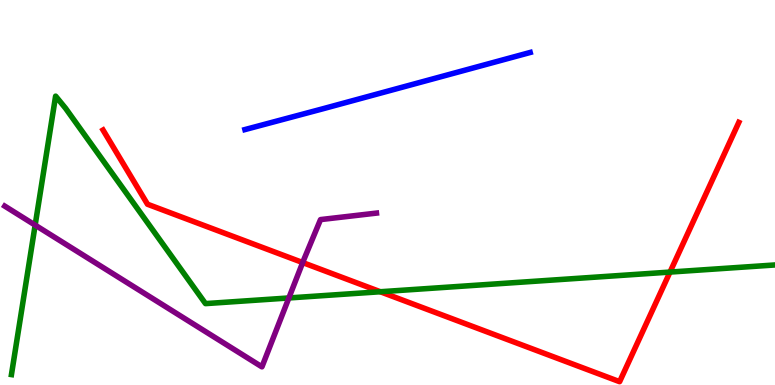[{'lines': ['blue', 'red'], 'intersections': []}, {'lines': ['green', 'red'], 'intersections': [{'x': 4.91, 'y': 2.42}, {'x': 8.65, 'y': 2.93}]}, {'lines': ['purple', 'red'], 'intersections': [{'x': 3.91, 'y': 3.18}]}, {'lines': ['blue', 'green'], 'intersections': []}, {'lines': ['blue', 'purple'], 'intersections': []}, {'lines': ['green', 'purple'], 'intersections': [{'x': 0.454, 'y': 4.15}, {'x': 3.73, 'y': 2.26}]}]